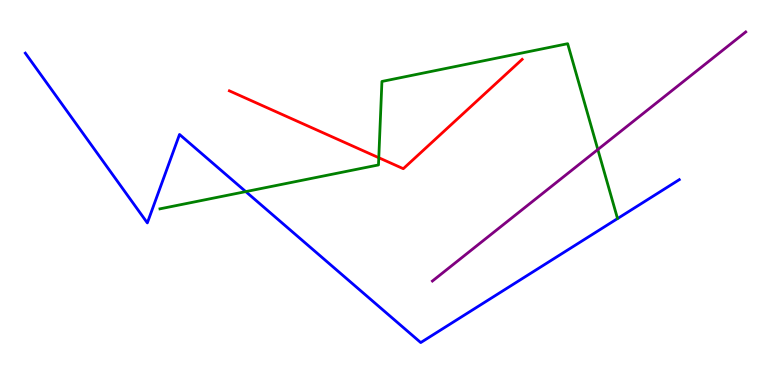[{'lines': ['blue', 'red'], 'intersections': []}, {'lines': ['green', 'red'], 'intersections': [{'x': 4.89, 'y': 5.9}]}, {'lines': ['purple', 'red'], 'intersections': []}, {'lines': ['blue', 'green'], 'intersections': [{'x': 3.17, 'y': 5.02}]}, {'lines': ['blue', 'purple'], 'intersections': []}, {'lines': ['green', 'purple'], 'intersections': [{'x': 7.71, 'y': 6.12}]}]